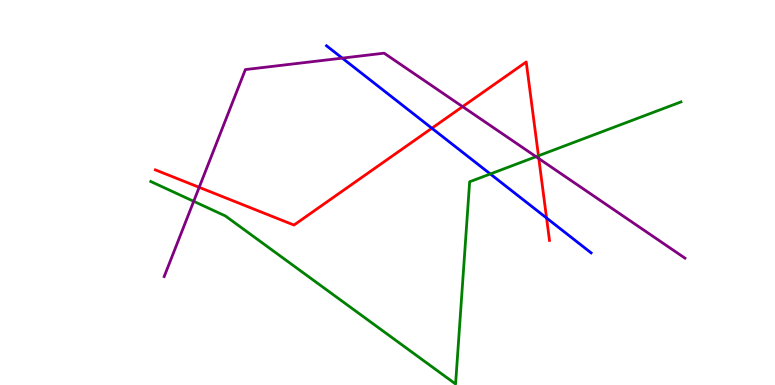[{'lines': ['blue', 'red'], 'intersections': [{'x': 5.57, 'y': 6.67}, {'x': 7.05, 'y': 4.34}]}, {'lines': ['green', 'red'], 'intersections': [{'x': 6.95, 'y': 5.95}]}, {'lines': ['purple', 'red'], 'intersections': [{'x': 2.57, 'y': 5.13}, {'x': 5.97, 'y': 7.23}, {'x': 6.95, 'y': 5.88}]}, {'lines': ['blue', 'green'], 'intersections': [{'x': 6.33, 'y': 5.48}]}, {'lines': ['blue', 'purple'], 'intersections': [{'x': 4.42, 'y': 8.49}]}, {'lines': ['green', 'purple'], 'intersections': [{'x': 2.5, 'y': 4.77}, {'x': 6.92, 'y': 5.93}]}]